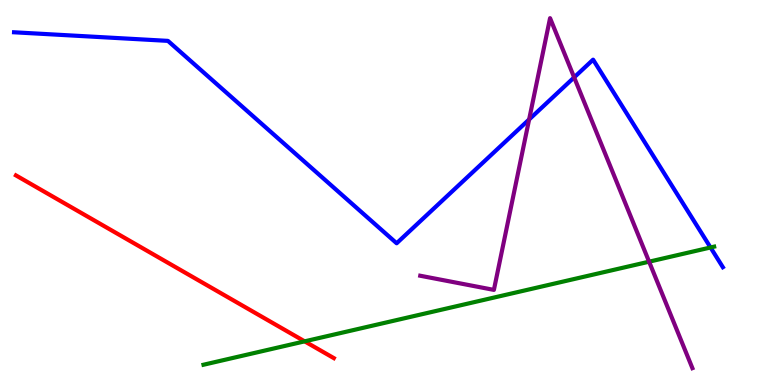[{'lines': ['blue', 'red'], 'intersections': []}, {'lines': ['green', 'red'], 'intersections': [{'x': 3.93, 'y': 1.13}]}, {'lines': ['purple', 'red'], 'intersections': []}, {'lines': ['blue', 'green'], 'intersections': [{'x': 9.17, 'y': 3.57}]}, {'lines': ['blue', 'purple'], 'intersections': [{'x': 6.83, 'y': 6.9}, {'x': 7.41, 'y': 7.99}]}, {'lines': ['green', 'purple'], 'intersections': [{'x': 8.38, 'y': 3.2}]}]